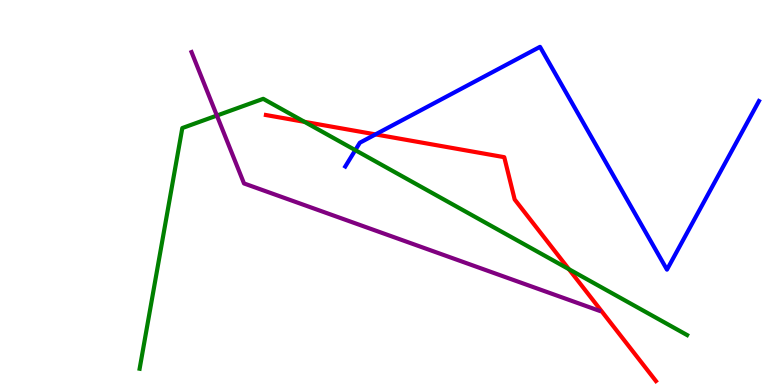[{'lines': ['blue', 'red'], 'intersections': [{'x': 4.85, 'y': 6.51}]}, {'lines': ['green', 'red'], 'intersections': [{'x': 3.93, 'y': 6.84}, {'x': 7.34, 'y': 3.01}]}, {'lines': ['purple', 'red'], 'intersections': []}, {'lines': ['blue', 'green'], 'intersections': [{'x': 4.58, 'y': 6.1}]}, {'lines': ['blue', 'purple'], 'intersections': []}, {'lines': ['green', 'purple'], 'intersections': [{'x': 2.8, 'y': 7.0}]}]